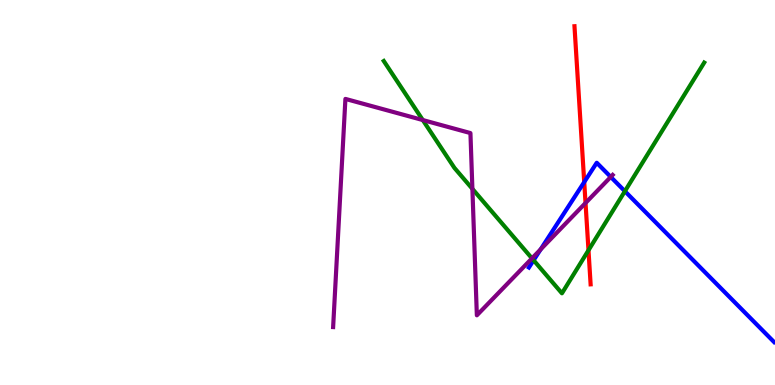[{'lines': ['blue', 'red'], 'intersections': [{'x': 7.54, 'y': 5.27}]}, {'lines': ['green', 'red'], 'intersections': [{'x': 7.59, 'y': 3.5}]}, {'lines': ['purple', 'red'], 'intersections': [{'x': 7.56, 'y': 4.73}]}, {'lines': ['blue', 'green'], 'intersections': [{'x': 6.89, 'y': 3.24}, {'x': 8.06, 'y': 5.03}]}, {'lines': ['blue', 'purple'], 'intersections': [{'x': 6.98, 'y': 3.52}, {'x': 7.88, 'y': 5.4}]}, {'lines': ['green', 'purple'], 'intersections': [{'x': 5.46, 'y': 6.88}, {'x': 6.1, 'y': 5.09}, {'x': 6.86, 'y': 3.29}]}]